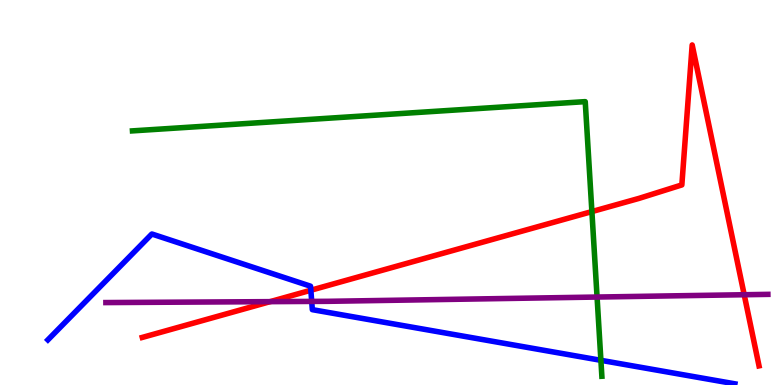[{'lines': ['blue', 'red'], 'intersections': [{'x': 4.01, 'y': 2.46}]}, {'lines': ['green', 'red'], 'intersections': [{'x': 7.64, 'y': 4.5}]}, {'lines': ['purple', 'red'], 'intersections': [{'x': 3.49, 'y': 2.17}, {'x': 9.6, 'y': 2.34}]}, {'lines': ['blue', 'green'], 'intersections': [{'x': 7.75, 'y': 0.641}]}, {'lines': ['blue', 'purple'], 'intersections': [{'x': 4.02, 'y': 2.17}]}, {'lines': ['green', 'purple'], 'intersections': [{'x': 7.7, 'y': 2.28}]}]